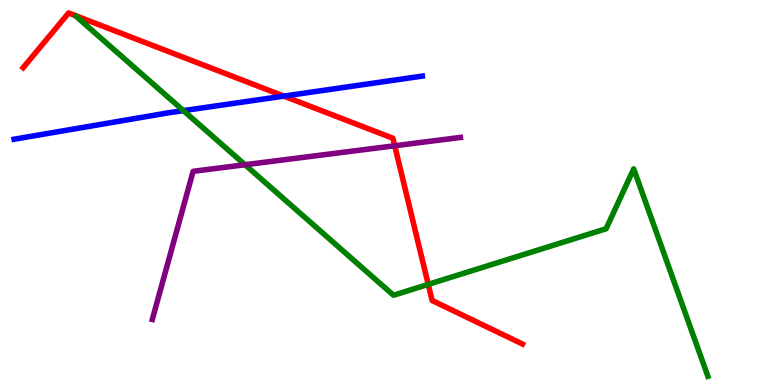[{'lines': ['blue', 'red'], 'intersections': [{'x': 3.66, 'y': 7.5}]}, {'lines': ['green', 'red'], 'intersections': [{'x': 5.53, 'y': 2.61}]}, {'lines': ['purple', 'red'], 'intersections': [{'x': 5.09, 'y': 6.21}]}, {'lines': ['blue', 'green'], 'intersections': [{'x': 2.37, 'y': 7.13}]}, {'lines': ['blue', 'purple'], 'intersections': []}, {'lines': ['green', 'purple'], 'intersections': [{'x': 3.16, 'y': 5.72}]}]